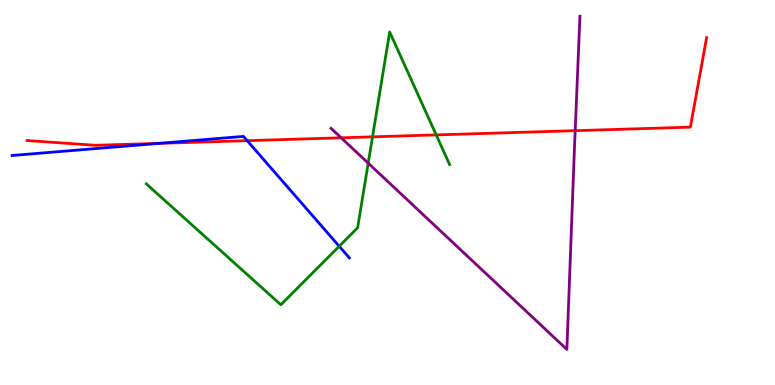[{'lines': ['blue', 'red'], 'intersections': [{'x': 2.05, 'y': 6.28}, {'x': 3.19, 'y': 6.35}]}, {'lines': ['green', 'red'], 'intersections': [{'x': 4.81, 'y': 6.45}, {'x': 5.63, 'y': 6.5}]}, {'lines': ['purple', 'red'], 'intersections': [{'x': 4.4, 'y': 6.42}, {'x': 7.42, 'y': 6.61}]}, {'lines': ['blue', 'green'], 'intersections': [{'x': 4.38, 'y': 3.6}]}, {'lines': ['blue', 'purple'], 'intersections': []}, {'lines': ['green', 'purple'], 'intersections': [{'x': 4.75, 'y': 5.76}]}]